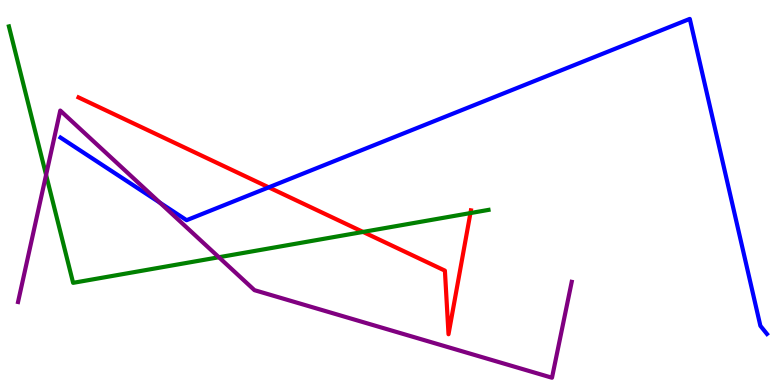[{'lines': ['blue', 'red'], 'intersections': [{'x': 3.47, 'y': 5.13}]}, {'lines': ['green', 'red'], 'intersections': [{'x': 4.68, 'y': 3.98}, {'x': 6.07, 'y': 4.47}]}, {'lines': ['purple', 'red'], 'intersections': []}, {'lines': ['blue', 'green'], 'intersections': []}, {'lines': ['blue', 'purple'], 'intersections': [{'x': 2.06, 'y': 4.74}]}, {'lines': ['green', 'purple'], 'intersections': [{'x': 0.595, 'y': 5.46}, {'x': 2.82, 'y': 3.32}]}]